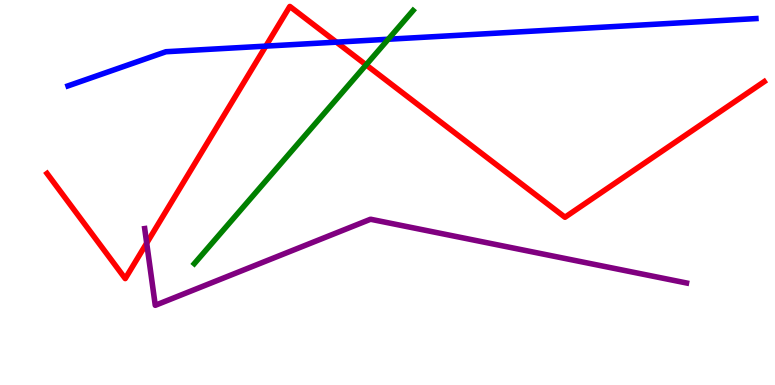[{'lines': ['blue', 'red'], 'intersections': [{'x': 3.43, 'y': 8.8}, {'x': 4.34, 'y': 8.91}]}, {'lines': ['green', 'red'], 'intersections': [{'x': 4.72, 'y': 8.32}]}, {'lines': ['purple', 'red'], 'intersections': [{'x': 1.89, 'y': 3.69}]}, {'lines': ['blue', 'green'], 'intersections': [{'x': 5.01, 'y': 8.98}]}, {'lines': ['blue', 'purple'], 'intersections': []}, {'lines': ['green', 'purple'], 'intersections': []}]